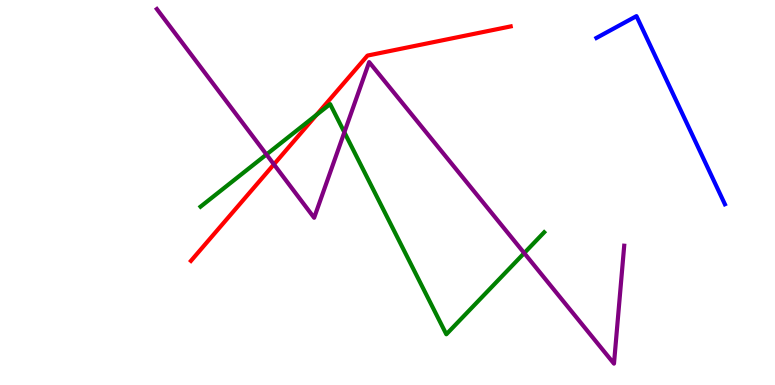[{'lines': ['blue', 'red'], 'intersections': []}, {'lines': ['green', 'red'], 'intersections': [{'x': 4.08, 'y': 7.02}]}, {'lines': ['purple', 'red'], 'intersections': [{'x': 3.53, 'y': 5.73}]}, {'lines': ['blue', 'green'], 'intersections': []}, {'lines': ['blue', 'purple'], 'intersections': []}, {'lines': ['green', 'purple'], 'intersections': [{'x': 3.44, 'y': 5.99}, {'x': 4.44, 'y': 6.56}, {'x': 6.76, 'y': 3.43}]}]